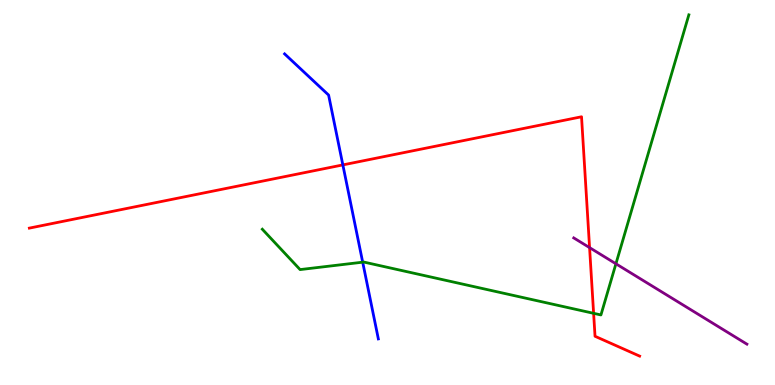[{'lines': ['blue', 'red'], 'intersections': [{'x': 4.42, 'y': 5.72}]}, {'lines': ['green', 'red'], 'intersections': [{'x': 7.66, 'y': 1.86}]}, {'lines': ['purple', 'red'], 'intersections': [{'x': 7.61, 'y': 3.57}]}, {'lines': ['blue', 'green'], 'intersections': [{'x': 4.68, 'y': 3.19}]}, {'lines': ['blue', 'purple'], 'intersections': []}, {'lines': ['green', 'purple'], 'intersections': [{'x': 7.95, 'y': 3.15}]}]